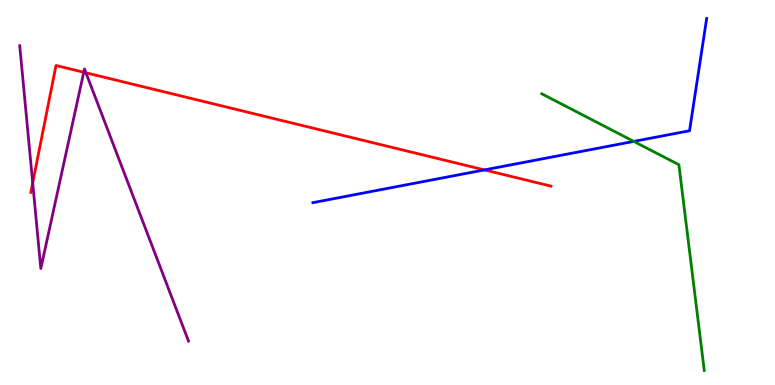[{'lines': ['blue', 'red'], 'intersections': [{'x': 6.25, 'y': 5.59}]}, {'lines': ['green', 'red'], 'intersections': []}, {'lines': ['purple', 'red'], 'intersections': [{'x': 0.422, 'y': 5.25}, {'x': 1.08, 'y': 8.12}, {'x': 1.11, 'y': 8.11}]}, {'lines': ['blue', 'green'], 'intersections': [{'x': 8.18, 'y': 6.33}]}, {'lines': ['blue', 'purple'], 'intersections': []}, {'lines': ['green', 'purple'], 'intersections': []}]